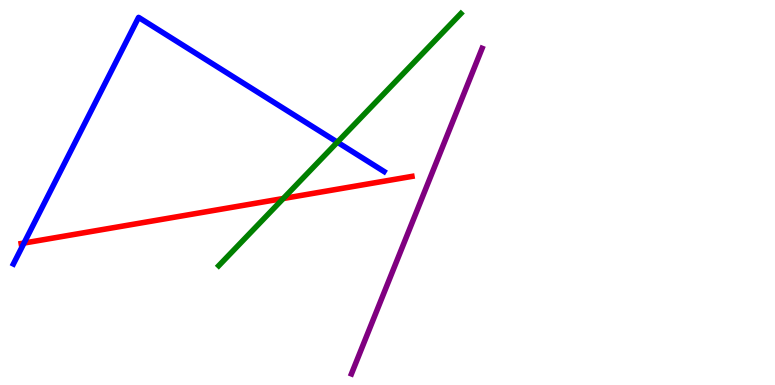[{'lines': ['blue', 'red'], 'intersections': [{'x': 0.31, 'y': 3.69}]}, {'lines': ['green', 'red'], 'intersections': [{'x': 3.66, 'y': 4.84}]}, {'lines': ['purple', 'red'], 'intersections': []}, {'lines': ['blue', 'green'], 'intersections': [{'x': 4.35, 'y': 6.31}]}, {'lines': ['blue', 'purple'], 'intersections': []}, {'lines': ['green', 'purple'], 'intersections': []}]